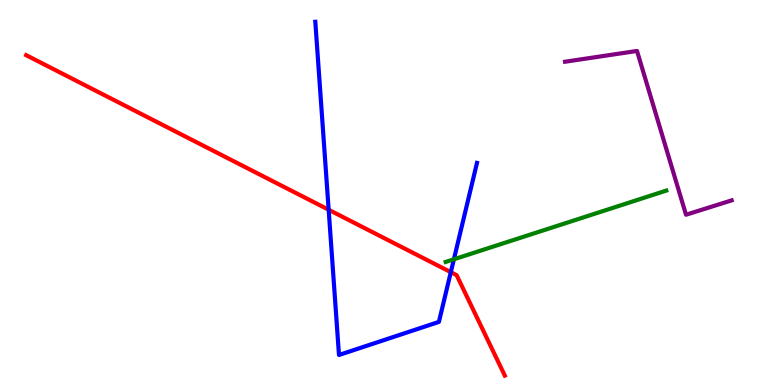[{'lines': ['blue', 'red'], 'intersections': [{'x': 4.24, 'y': 4.55}, {'x': 5.82, 'y': 2.93}]}, {'lines': ['green', 'red'], 'intersections': []}, {'lines': ['purple', 'red'], 'intersections': []}, {'lines': ['blue', 'green'], 'intersections': [{'x': 5.86, 'y': 3.27}]}, {'lines': ['blue', 'purple'], 'intersections': []}, {'lines': ['green', 'purple'], 'intersections': []}]